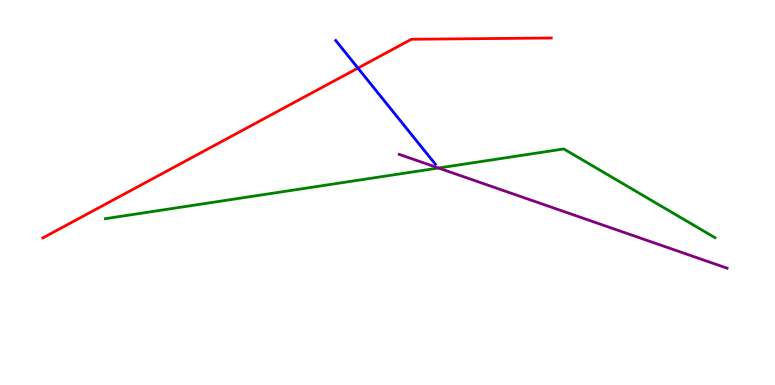[{'lines': ['blue', 'red'], 'intersections': [{'x': 4.62, 'y': 8.23}]}, {'lines': ['green', 'red'], 'intersections': []}, {'lines': ['purple', 'red'], 'intersections': []}, {'lines': ['blue', 'green'], 'intersections': []}, {'lines': ['blue', 'purple'], 'intersections': []}, {'lines': ['green', 'purple'], 'intersections': [{'x': 5.66, 'y': 5.64}]}]